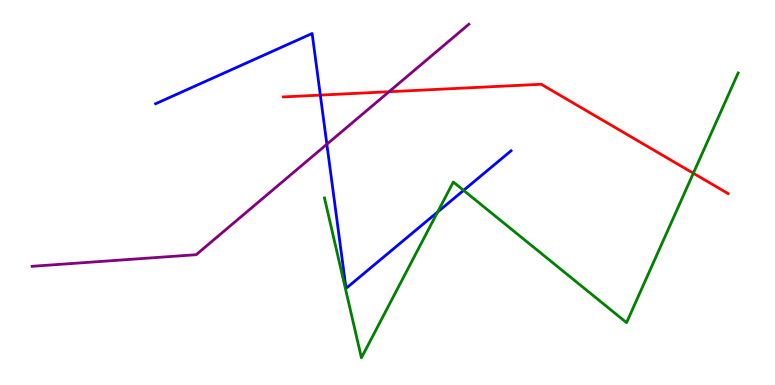[{'lines': ['blue', 'red'], 'intersections': [{'x': 4.13, 'y': 7.53}]}, {'lines': ['green', 'red'], 'intersections': [{'x': 8.95, 'y': 5.5}]}, {'lines': ['purple', 'red'], 'intersections': [{'x': 5.02, 'y': 7.62}]}, {'lines': ['blue', 'green'], 'intersections': [{'x': 5.65, 'y': 4.49}, {'x': 5.98, 'y': 5.06}]}, {'lines': ['blue', 'purple'], 'intersections': [{'x': 4.22, 'y': 6.25}]}, {'lines': ['green', 'purple'], 'intersections': []}]